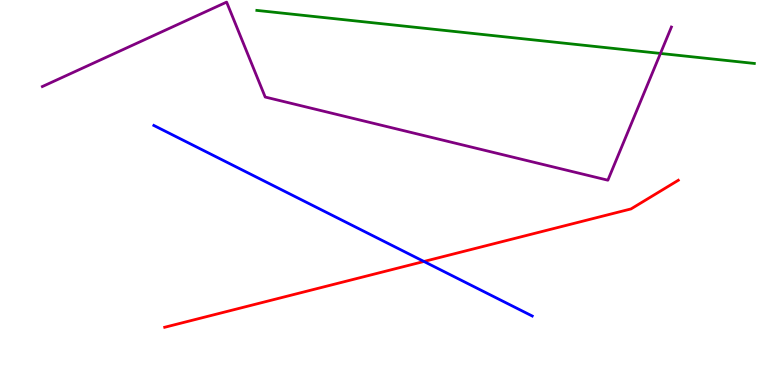[{'lines': ['blue', 'red'], 'intersections': [{'x': 5.47, 'y': 3.21}]}, {'lines': ['green', 'red'], 'intersections': []}, {'lines': ['purple', 'red'], 'intersections': []}, {'lines': ['blue', 'green'], 'intersections': []}, {'lines': ['blue', 'purple'], 'intersections': []}, {'lines': ['green', 'purple'], 'intersections': [{'x': 8.52, 'y': 8.61}]}]